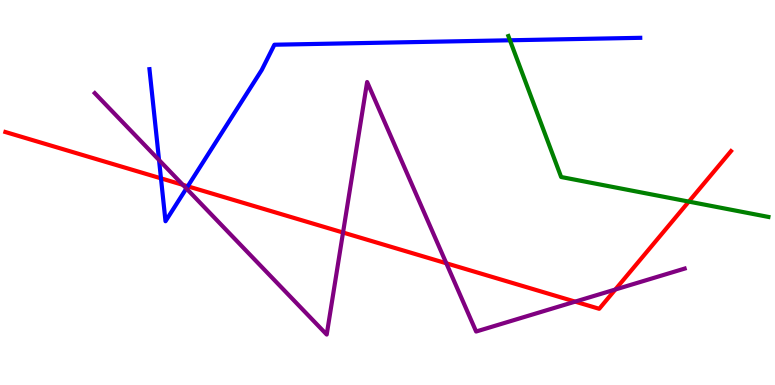[{'lines': ['blue', 'red'], 'intersections': [{'x': 2.08, 'y': 5.37}, {'x': 2.42, 'y': 5.16}]}, {'lines': ['green', 'red'], 'intersections': [{'x': 8.89, 'y': 4.76}]}, {'lines': ['purple', 'red'], 'intersections': [{'x': 2.36, 'y': 5.2}, {'x': 4.43, 'y': 3.96}, {'x': 5.76, 'y': 3.16}, {'x': 7.42, 'y': 2.17}, {'x': 7.94, 'y': 2.48}]}, {'lines': ['blue', 'green'], 'intersections': [{'x': 6.58, 'y': 8.95}]}, {'lines': ['blue', 'purple'], 'intersections': [{'x': 2.05, 'y': 5.84}, {'x': 2.4, 'y': 5.1}]}, {'lines': ['green', 'purple'], 'intersections': []}]